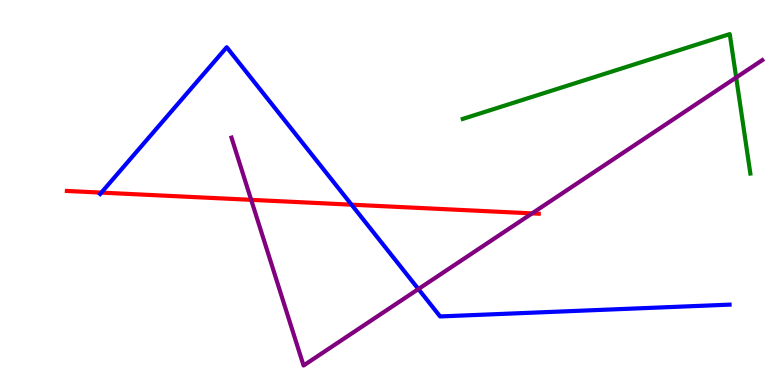[{'lines': ['blue', 'red'], 'intersections': [{'x': 1.31, 'y': 5.0}, {'x': 4.54, 'y': 4.68}]}, {'lines': ['green', 'red'], 'intersections': []}, {'lines': ['purple', 'red'], 'intersections': [{'x': 3.24, 'y': 4.81}, {'x': 6.87, 'y': 4.46}]}, {'lines': ['blue', 'green'], 'intersections': []}, {'lines': ['blue', 'purple'], 'intersections': [{'x': 5.4, 'y': 2.49}]}, {'lines': ['green', 'purple'], 'intersections': [{'x': 9.5, 'y': 7.99}]}]